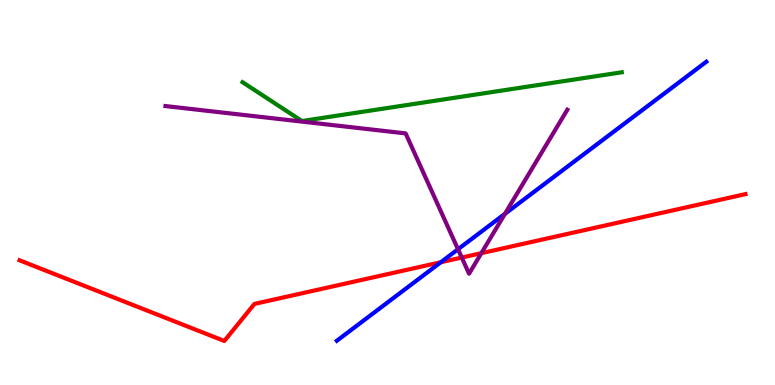[{'lines': ['blue', 'red'], 'intersections': [{'x': 5.69, 'y': 3.19}]}, {'lines': ['green', 'red'], 'intersections': []}, {'lines': ['purple', 'red'], 'intersections': [{'x': 5.96, 'y': 3.31}, {'x': 6.21, 'y': 3.42}]}, {'lines': ['blue', 'green'], 'intersections': []}, {'lines': ['blue', 'purple'], 'intersections': [{'x': 5.91, 'y': 3.53}, {'x': 6.52, 'y': 4.45}]}, {'lines': ['green', 'purple'], 'intersections': []}]